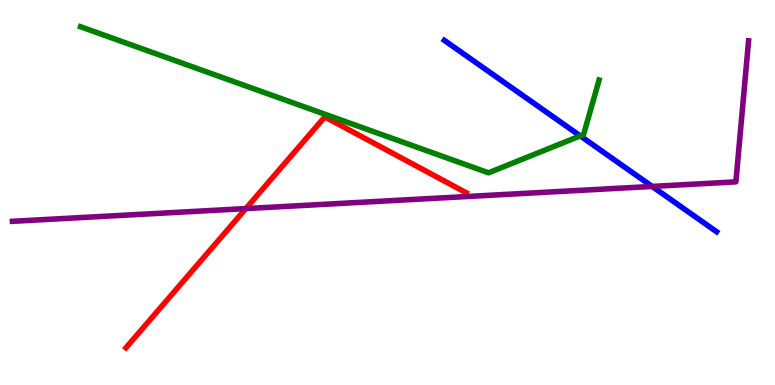[{'lines': ['blue', 'red'], 'intersections': []}, {'lines': ['green', 'red'], 'intersections': []}, {'lines': ['purple', 'red'], 'intersections': [{'x': 3.17, 'y': 4.58}]}, {'lines': ['blue', 'green'], 'intersections': [{'x': 7.49, 'y': 6.47}]}, {'lines': ['blue', 'purple'], 'intersections': [{'x': 8.41, 'y': 5.16}]}, {'lines': ['green', 'purple'], 'intersections': []}]